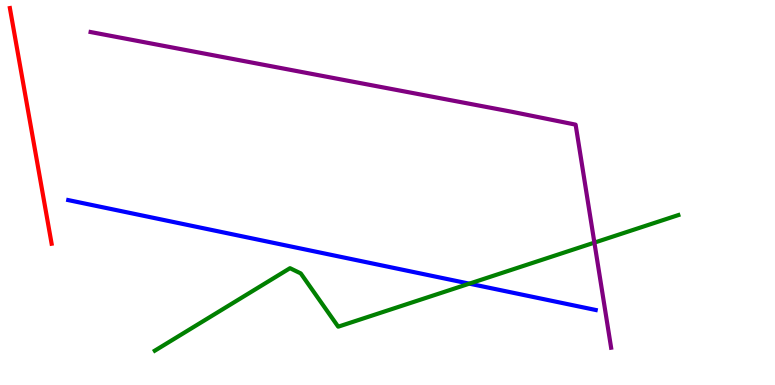[{'lines': ['blue', 'red'], 'intersections': []}, {'lines': ['green', 'red'], 'intersections': []}, {'lines': ['purple', 'red'], 'intersections': []}, {'lines': ['blue', 'green'], 'intersections': [{'x': 6.06, 'y': 2.63}]}, {'lines': ['blue', 'purple'], 'intersections': []}, {'lines': ['green', 'purple'], 'intersections': [{'x': 7.67, 'y': 3.7}]}]